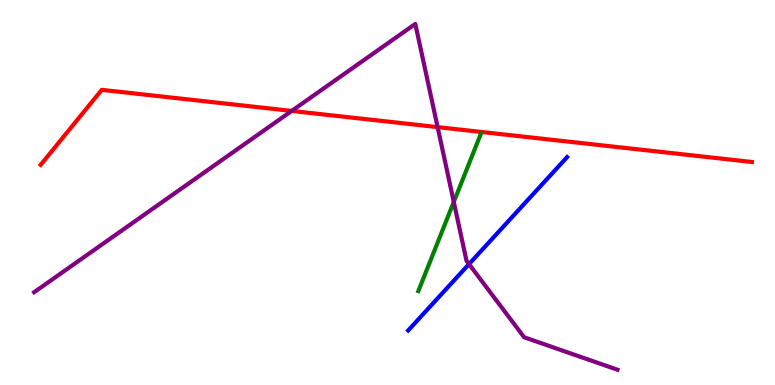[{'lines': ['blue', 'red'], 'intersections': []}, {'lines': ['green', 'red'], 'intersections': []}, {'lines': ['purple', 'red'], 'intersections': [{'x': 3.76, 'y': 7.12}, {'x': 5.65, 'y': 6.7}]}, {'lines': ['blue', 'green'], 'intersections': []}, {'lines': ['blue', 'purple'], 'intersections': [{'x': 6.05, 'y': 3.14}]}, {'lines': ['green', 'purple'], 'intersections': [{'x': 5.86, 'y': 4.75}]}]